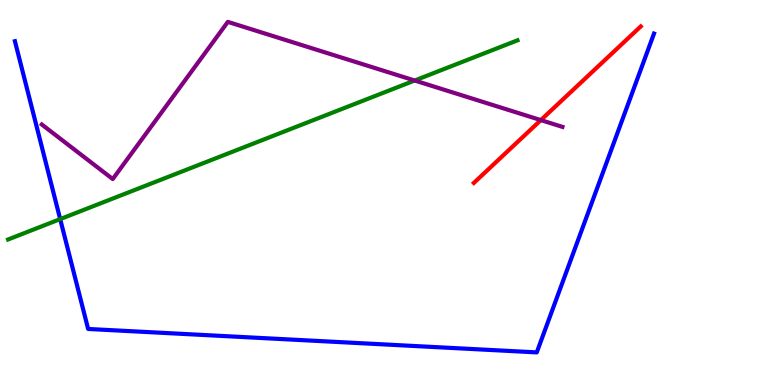[{'lines': ['blue', 'red'], 'intersections': []}, {'lines': ['green', 'red'], 'intersections': []}, {'lines': ['purple', 'red'], 'intersections': [{'x': 6.98, 'y': 6.88}]}, {'lines': ['blue', 'green'], 'intersections': [{'x': 0.777, 'y': 4.31}]}, {'lines': ['blue', 'purple'], 'intersections': []}, {'lines': ['green', 'purple'], 'intersections': [{'x': 5.35, 'y': 7.91}]}]